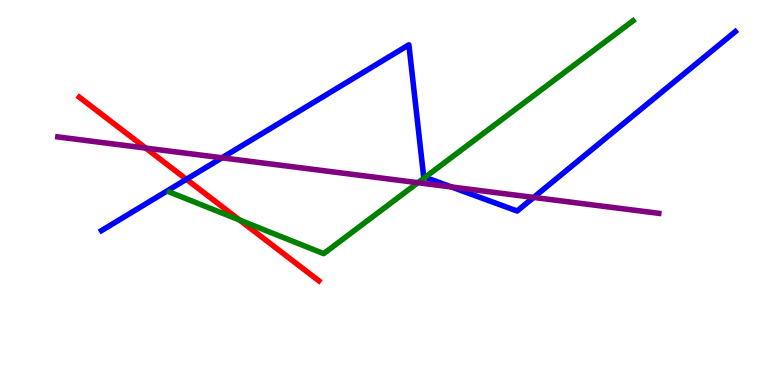[{'lines': ['blue', 'red'], 'intersections': [{'x': 2.41, 'y': 5.34}]}, {'lines': ['green', 'red'], 'intersections': [{'x': 3.09, 'y': 4.28}]}, {'lines': ['purple', 'red'], 'intersections': [{'x': 1.88, 'y': 6.15}]}, {'lines': ['blue', 'green'], 'intersections': [{'x': 5.48, 'y': 5.39}]}, {'lines': ['blue', 'purple'], 'intersections': [{'x': 2.86, 'y': 5.9}, {'x': 5.83, 'y': 5.14}, {'x': 6.89, 'y': 4.87}]}, {'lines': ['green', 'purple'], 'intersections': [{'x': 5.39, 'y': 5.25}]}]